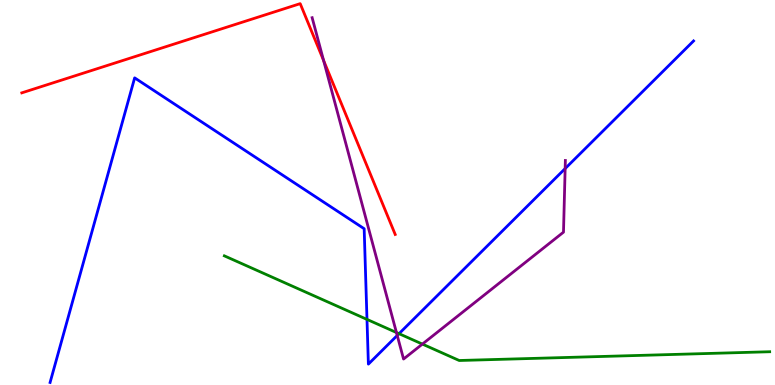[{'lines': ['blue', 'red'], 'intersections': []}, {'lines': ['green', 'red'], 'intersections': []}, {'lines': ['purple', 'red'], 'intersections': [{'x': 4.18, 'y': 8.43}]}, {'lines': ['blue', 'green'], 'intersections': [{'x': 4.74, 'y': 1.7}, {'x': 5.15, 'y': 1.33}]}, {'lines': ['blue', 'purple'], 'intersections': [{'x': 5.13, 'y': 1.29}, {'x': 7.29, 'y': 5.62}]}, {'lines': ['green', 'purple'], 'intersections': [{'x': 5.12, 'y': 1.36}, {'x': 5.45, 'y': 1.06}]}]